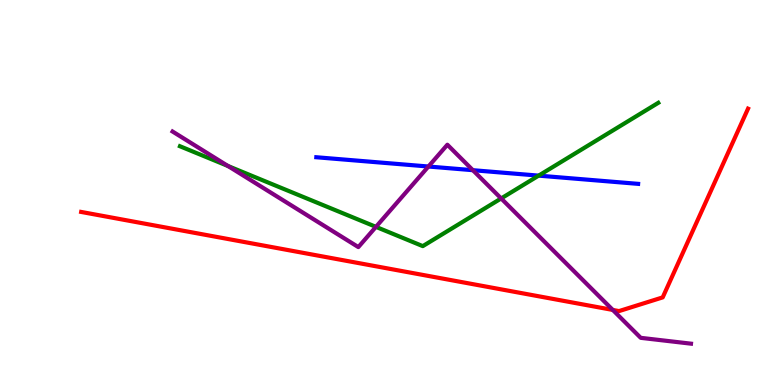[{'lines': ['blue', 'red'], 'intersections': []}, {'lines': ['green', 'red'], 'intersections': []}, {'lines': ['purple', 'red'], 'intersections': [{'x': 7.91, 'y': 1.95}]}, {'lines': ['blue', 'green'], 'intersections': [{'x': 6.95, 'y': 5.44}]}, {'lines': ['blue', 'purple'], 'intersections': [{'x': 5.53, 'y': 5.67}, {'x': 6.1, 'y': 5.58}]}, {'lines': ['green', 'purple'], 'intersections': [{'x': 2.94, 'y': 5.69}, {'x': 4.85, 'y': 4.11}, {'x': 6.47, 'y': 4.85}]}]